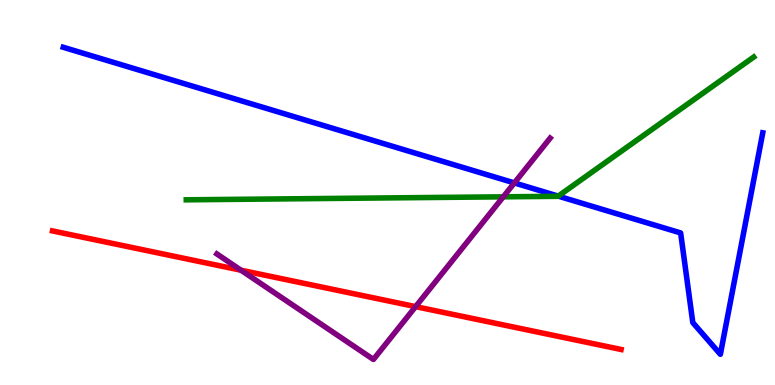[{'lines': ['blue', 'red'], 'intersections': []}, {'lines': ['green', 'red'], 'intersections': []}, {'lines': ['purple', 'red'], 'intersections': [{'x': 3.11, 'y': 2.98}, {'x': 5.36, 'y': 2.04}]}, {'lines': ['blue', 'green'], 'intersections': [{'x': 7.2, 'y': 4.91}]}, {'lines': ['blue', 'purple'], 'intersections': [{'x': 6.64, 'y': 5.25}]}, {'lines': ['green', 'purple'], 'intersections': [{'x': 6.49, 'y': 4.89}]}]